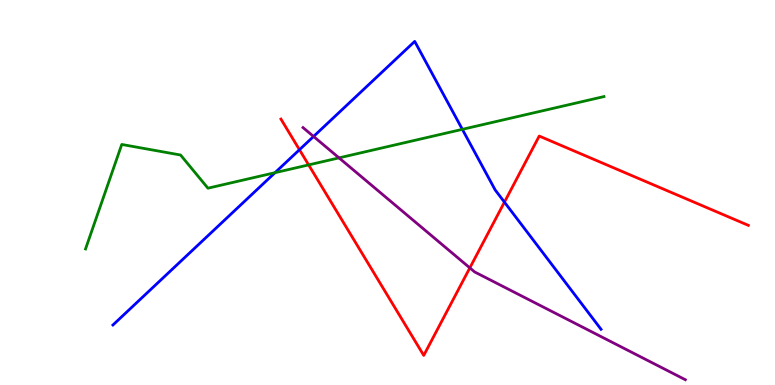[{'lines': ['blue', 'red'], 'intersections': [{'x': 3.86, 'y': 6.11}, {'x': 6.51, 'y': 4.75}]}, {'lines': ['green', 'red'], 'intersections': [{'x': 3.98, 'y': 5.72}]}, {'lines': ['purple', 'red'], 'intersections': [{'x': 6.06, 'y': 3.04}]}, {'lines': ['blue', 'green'], 'intersections': [{'x': 3.55, 'y': 5.51}, {'x': 5.97, 'y': 6.64}]}, {'lines': ['blue', 'purple'], 'intersections': [{'x': 4.05, 'y': 6.46}]}, {'lines': ['green', 'purple'], 'intersections': [{'x': 4.37, 'y': 5.9}]}]